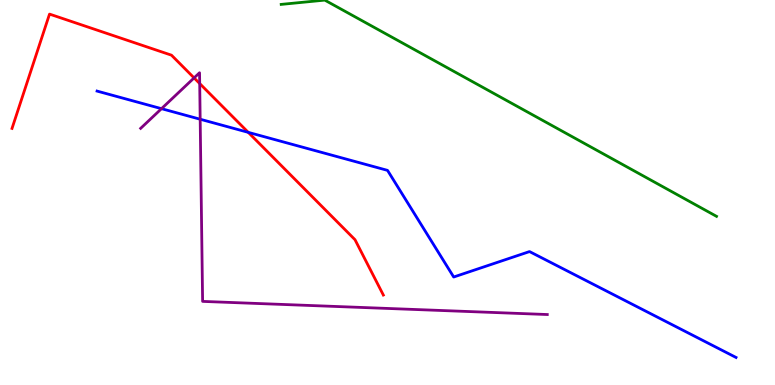[{'lines': ['blue', 'red'], 'intersections': [{'x': 3.2, 'y': 6.56}]}, {'lines': ['green', 'red'], 'intersections': []}, {'lines': ['purple', 'red'], 'intersections': [{'x': 2.5, 'y': 7.98}, {'x': 2.58, 'y': 7.83}]}, {'lines': ['blue', 'green'], 'intersections': []}, {'lines': ['blue', 'purple'], 'intersections': [{'x': 2.08, 'y': 7.18}, {'x': 2.58, 'y': 6.9}]}, {'lines': ['green', 'purple'], 'intersections': []}]